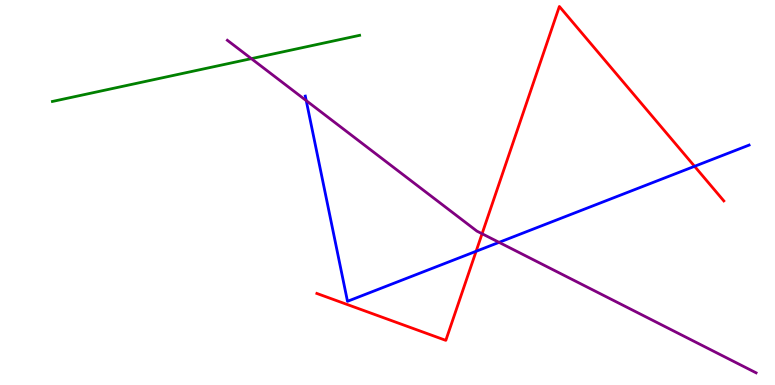[{'lines': ['blue', 'red'], 'intersections': [{'x': 6.14, 'y': 3.47}, {'x': 8.96, 'y': 5.68}]}, {'lines': ['green', 'red'], 'intersections': []}, {'lines': ['purple', 'red'], 'intersections': [{'x': 6.22, 'y': 3.93}]}, {'lines': ['blue', 'green'], 'intersections': []}, {'lines': ['blue', 'purple'], 'intersections': [{'x': 3.95, 'y': 7.39}, {'x': 6.44, 'y': 3.71}]}, {'lines': ['green', 'purple'], 'intersections': [{'x': 3.24, 'y': 8.48}]}]